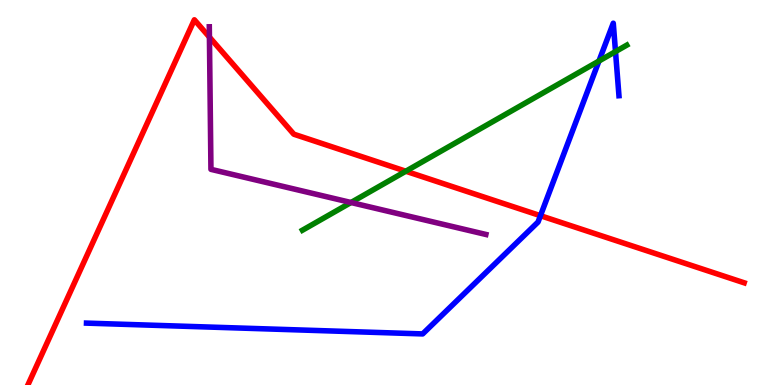[{'lines': ['blue', 'red'], 'intersections': [{'x': 6.97, 'y': 4.4}]}, {'lines': ['green', 'red'], 'intersections': [{'x': 5.24, 'y': 5.55}]}, {'lines': ['purple', 'red'], 'intersections': [{'x': 2.7, 'y': 9.04}]}, {'lines': ['blue', 'green'], 'intersections': [{'x': 7.73, 'y': 8.42}, {'x': 7.94, 'y': 8.66}]}, {'lines': ['blue', 'purple'], 'intersections': []}, {'lines': ['green', 'purple'], 'intersections': [{'x': 4.53, 'y': 4.74}]}]